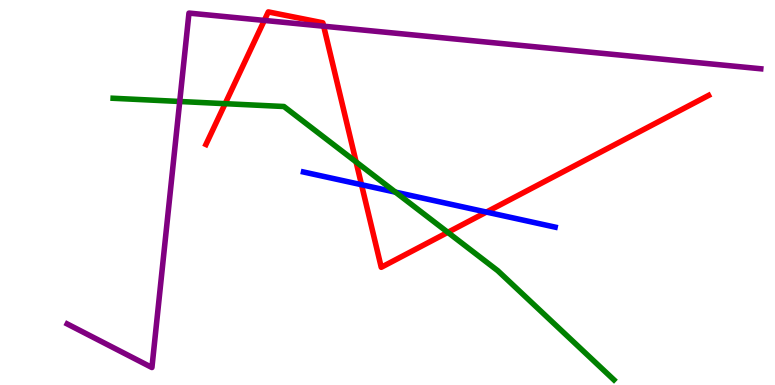[{'lines': ['blue', 'red'], 'intersections': [{'x': 4.66, 'y': 5.2}, {'x': 6.28, 'y': 4.49}]}, {'lines': ['green', 'red'], 'intersections': [{'x': 2.91, 'y': 7.31}, {'x': 4.59, 'y': 5.79}, {'x': 5.78, 'y': 3.97}]}, {'lines': ['purple', 'red'], 'intersections': [{'x': 3.41, 'y': 9.47}, {'x': 4.18, 'y': 9.32}]}, {'lines': ['blue', 'green'], 'intersections': [{'x': 5.1, 'y': 5.01}]}, {'lines': ['blue', 'purple'], 'intersections': []}, {'lines': ['green', 'purple'], 'intersections': [{'x': 2.32, 'y': 7.36}]}]